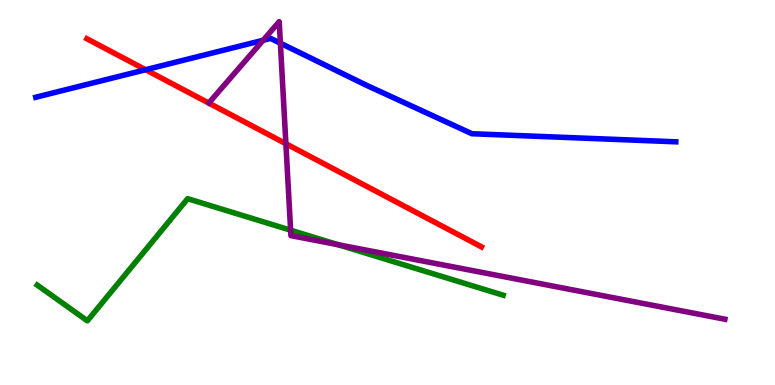[{'lines': ['blue', 'red'], 'intersections': [{'x': 1.88, 'y': 8.19}]}, {'lines': ['green', 'red'], 'intersections': []}, {'lines': ['purple', 'red'], 'intersections': [{'x': 3.69, 'y': 6.27}]}, {'lines': ['blue', 'green'], 'intersections': []}, {'lines': ['blue', 'purple'], 'intersections': [{'x': 3.4, 'y': 8.95}, {'x': 3.62, 'y': 8.88}]}, {'lines': ['green', 'purple'], 'intersections': [{'x': 3.75, 'y': 4.02}, {'x': 4.36, 'y': 3.64}]}]